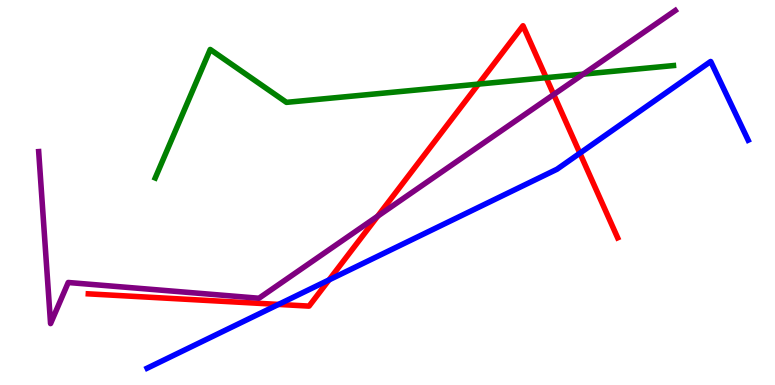[{'lines': ['blue', 'red'], 'intersections': [{'x': 3.59, 'y': 2.09}, {'x': 4.25, 'y': 2.73}, {'x': 7.48, 'y': 6.02}]}, {'lines': ['green', 'red'], 'intersections': [{'x': 6.17, 'y': 7.82}, {'x': 7.05, 'y': 7.98}]}, {'lines': ['purple', 'red'], 'intersections': [{'x': 4.87, 'y': 4.38}, {'x': 7.14, 'y': 7.54}]}, {'lines': ['blue', 'green'], 'intersections': []}, {'lines': ['blue', 'purple'], 'intersections': []}, {'lines': ['green', 'purple'], 'intersections': [{'x': 7.53, 'y': 8.07}]}]